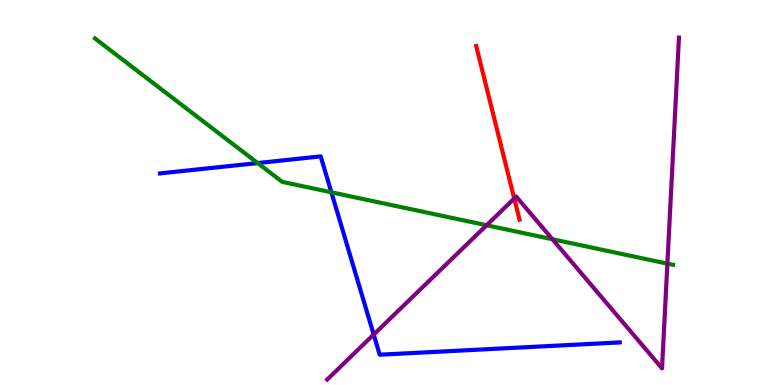[{'lines': ['blue', 'red'], 'intersections': []}, {'lines': ['green', 'red'], 'intersections': []}, {'lines': ['purple', 'red'], 'intersections': [{'x': 6.64, 'y': 4.84}]}, {'lines': ['blue', 'green'], 'intersections': [{'x': 3.32, 'y': 5.76}, {'x': 4.28, 'y': 5.01}]}, {'lines': ['blue', 'purple'], 'intersections': [{'x': 4.82, 'y': 1.31}]}, {'lines': ['green', 'purple'], 'intersections': [{'x': 6.28, 'y': 4.15}, {'x': 7.13, 'y': 3.79}, {'x': 8.61, 'y': 3.15}]}]